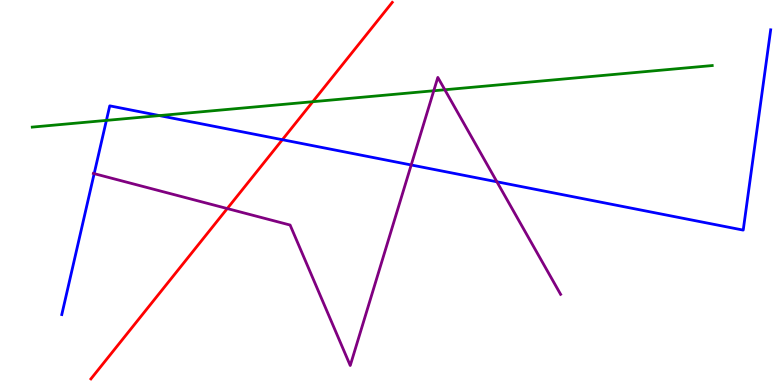[{'lines': ['blue', 'red'], 'intersections': [{'x': 3.64, 'y': 6.37}]}, {'lines': ['green', 'red'], 'intersections': [{'x': 4.04, 'y': 7.36}]}, {'lines': ['purple', 'red'], 'intersections': [{'x': 2.93, 'y': 4.58}]}, {'lines': ['blue', 'green'], 'intersections': [{'x': 1.37, 'y': 6.87}, {'x': 2.06, 'y': 7.0}]}, {'lines': ['blue', 'purple'], 'intersections': [{'x': 1.22, 'y': 5.49}, {'x': 5.31, 'y': 5.71}, {'x': 6.41, 'y': 5.28}]}, {'lines': ['green', 'purple'], 'intersections': [{'x': 5.6, 'y': 7.64}, {'x': 5.74, 'y': 7.67}]}]